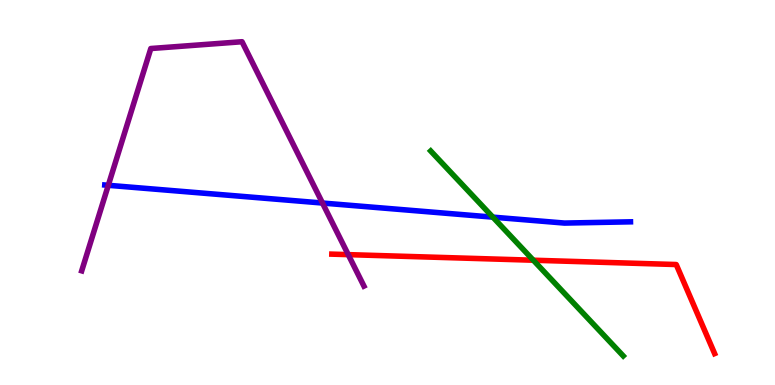[{'lines': ['blue', 'red'], 'intersections': []}, {'lines': ['green', 'red'], 'intersections': [{'x': 6.88, 'y': 3.24}]}, {'lines': ['purple', 'red'], 'intersections': [{'x': 4.49, 'y': 3.39}]}, {'lines': ['blue', 'green'], 'intersections': [{'x': 6.36, 'y': 4.36}]}, {'lines': ['blue', 'purple'], 'intersections': [{'x': 1.4, 'y': 5.19}, {'x': 4.16, 'y': 4.73}]}, {'lines': ['green', 'purple'], 'intersections': []}]